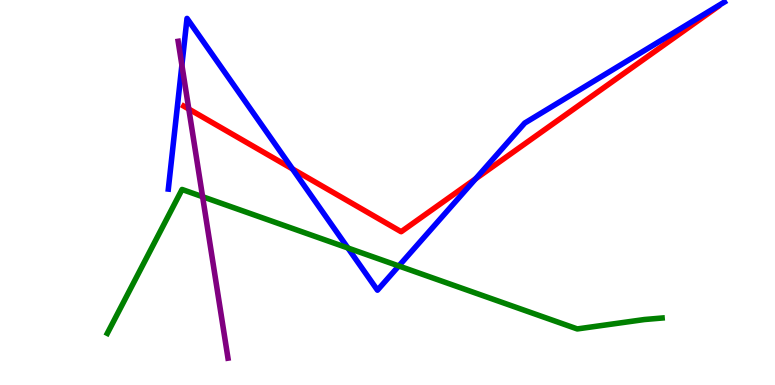[{'lines': ['blue', 'red'], 'intersections': [{'x': 3.77, 'y': 5.61}, {'x': 6.14, 'y': 5.36}]}, {'lines': ['green', 'red'], 'intersections': []}, {'lines': ['purple', 'red'], 'intersections': [{'x': 2.44, 'y': 7.17}]}, {'lines': ['blue', 'green'], 'intersections': [{'x': 4.49, 'y': 3.56}, {'x': 5.15, 'y': 3.09}]}, {'lines': ['blue', 'purple'], 'intersections': [{'x': 2.35, 'y': 8.31}]}, {'lines': ['green', 'purple'], 'intersections': [{'x': 2.61, 'y': 4.89}]}]